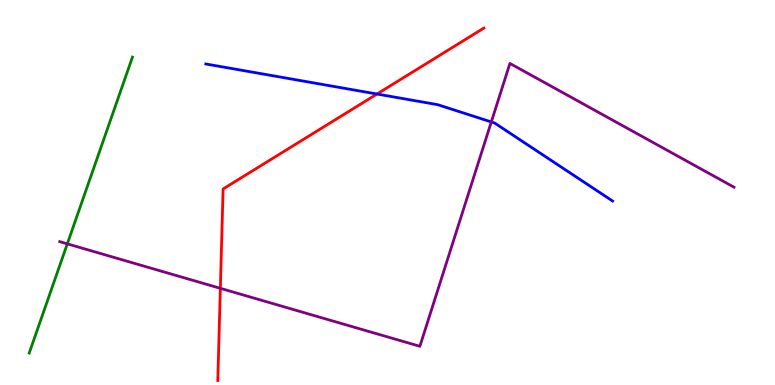[{'lines': ['blue', 'red'], 'intersections': [{'x': 4.86, 'y': 7.56}]}, {'lines': ['green', 'red'], 'intersections': []}, {'lines': ['purple', 'red'], 'intersections': [{'x': 2.84, 'y': 2.51}]}, {'lines': ['blue', 'green'], 'intersections': []}, {'lines': ['blue', 'purple'], 'intersections': [{'x': 6.34, 'y': 6.83}]}, {'lines': ['green', 'purple'], 'intersections': [{'x': 0.869, 'y': 3.67}]}]